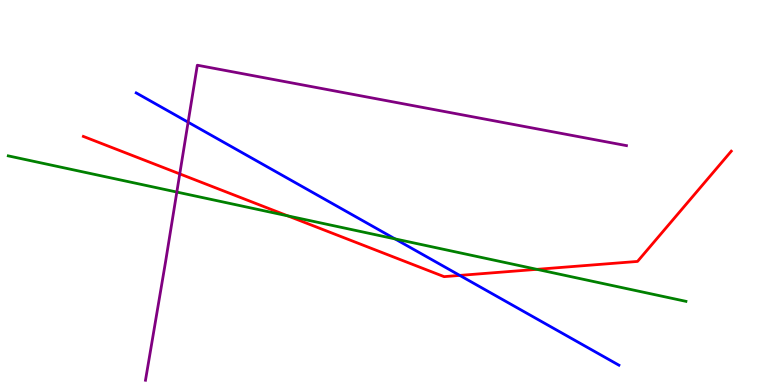[{'lines': ['blue', 'red'], 'intersections': [{'x': 5.93, 'y': 2.85}]}, {'lines': ['green', 'red'], 'intersections': [{'x': 3.71, 'y': 4.39}, {'x': 6.93, 'y': 3.0}]}, {'lines': ['purple', 'red'], 'intersections': [{'x': 2.32, 'y': 5.48}]}, {'lines': ['blue', 'green'], 'intersections': [{'x': 5.1, 'y': 3.79}]}, {'lines': ['blue', 'purple'], 'intersections': [{'x': 2.43, 'y': 6.83}]}, {'lines': ['green', 'purple'], 'intersections': [{'x': 2.28, 'y': 5.01}]}]